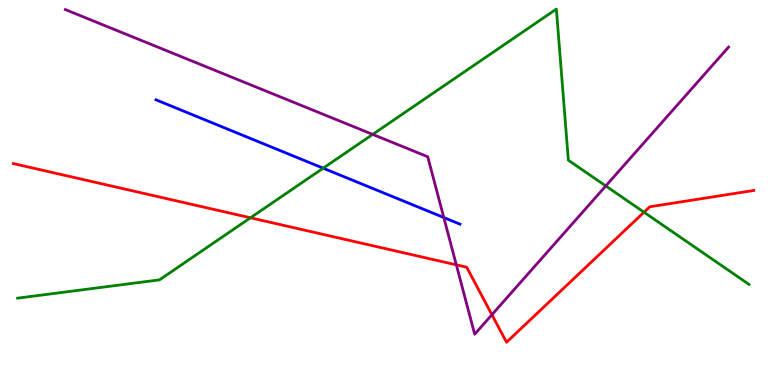[{'lines': ['blue', 'red'], 'intersections': []}, {'lines': ['green', 'red'], 'intersections': [{'x': 3.23, 'y': 4.34}, {'x': 8.31, 'y': 4.49}]}, {'lines': ['purple', 'red'], 'intersections': [{'x': 5.89, 'y': 3.12}, {'x': 6.35, 'y': 1.83}]}, {'lines': ['blue', 'green'], 'intersections': [{'x': 4.17, 'y': 5.63}]}, {'lines': ['blue', 'purple'], 'intersections': [{'x': 5.73, 'y': 4.35}]}, {'lines': ['green', 'purple'], 'intersections': [{'x': 4.81, 'y': 6.51}, {'x': 7.82, 'y': 5.17}]}]